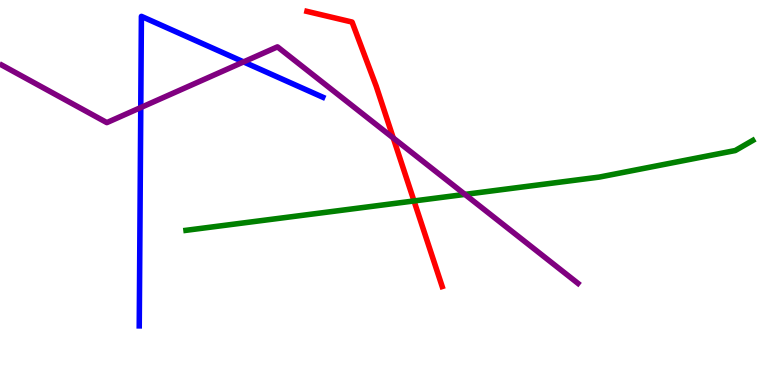[{'lines': ['blue', 'red'], 'intersections': []}, {'lines': ['green', 'red'], 'intersections': [{'x': 5.34, 'y': 4.78}]}, {'lines': ['purple', 'red'], 'intersections': [{'x': 5.07, 'y': 6.42}]}, {'lines': ['blue', 'green'], 'intersections': []}, {'lines': ['blue', 'purple'], 'intersections': [{'x': 1.82, 'y': 7.21}, {'x': 3.14, 'y': 8.39}]}, {'lines': ['green', 'purple'], 'intersections': [{'x': 6.0, 'y': 4.95}]}]